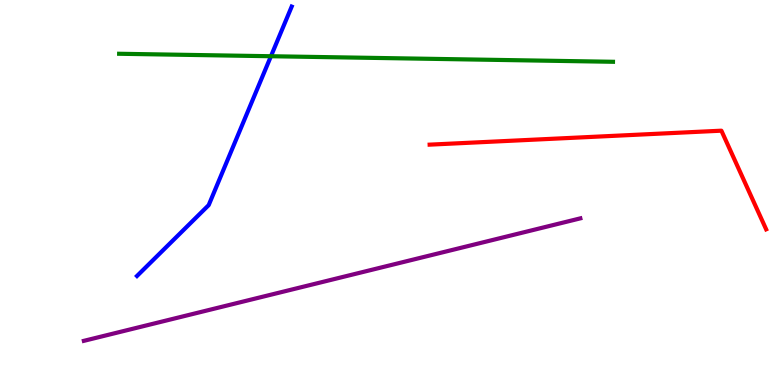[{'lines': ['blue', 'red'], 'intersections': []}, {'lines': ['green', 'red'], 'intersections': []}, {'lines': ['purple', 'red'], 'intersections': []}, {'lines': ['blue', 'green'], 'intersections': [{'x': 3.5, 'y': 8.54}]}, {'lines': ['blue', 'purple'], 'intersections': []}, {'lines': ['green', 'purple'], 'intersections': []}]